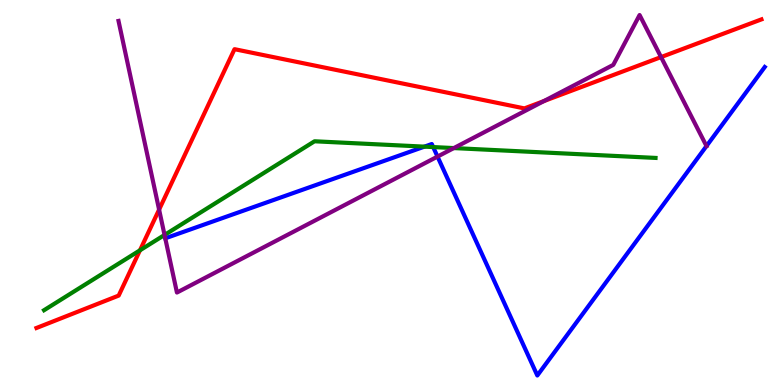[{'lines': ['blue', 'red'], 'intersections': []}, {'lines': ['green', 'red'], 'intersections': [{'x': 1.81, 'y': 3.5}]}, {'lines': ['purple', 'red'], 'intersections': [{'x': 2.05, 'y': 4.56}, {'x': 7.02, 'y': 7.37}, {'x': 8.53, 'y': 8.52}]}, {'lines': ['blue', 'green'], 'intersections': [{'x': 5.48, 'y': 6.19}, {'x': 5.59, 'y': 6.18}]}, {'lines': ['blue', 'purple'], 'intersections': [{'x': 2.13, 'y': 3.81}, {'x': 5.65, 'y': 5.93}, {'x': 9.12, 'y': 6.21}]}, {'lines': ['green', 'purple'], 'intersections': [{'x': 2.12, 'y': 3.9}, {'x': 5.86, 'y': 6.15}]}]